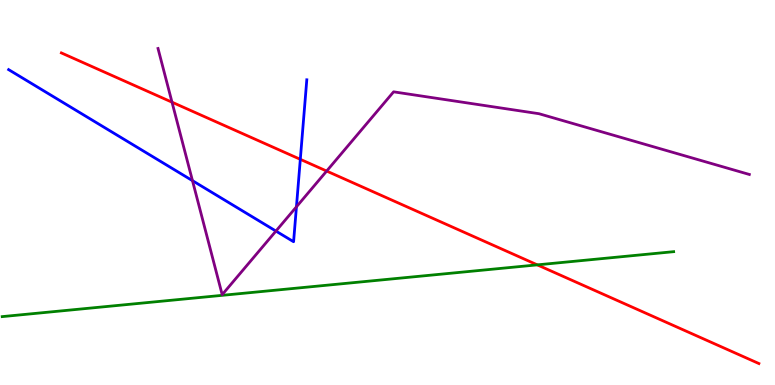[{'lines': ['blue', 'red'], 'intersections': [{'x': 3.87, 'y': 5.86}]}, {'lines': ['green', 'red'], 'intersections': [{'x': 6.93, 'y': 3.12}]}, {'lines': ['purple', 'red'], 'intersections': [{'x': 2.22, 'y': 7.35}, {'x': 4.21, 'y': 5.56}]}, {'lines': ['blue', 'green'], 'intersections': []}, {'lines': ['blue', 'purple'], 'intersections': [{'x': 2.48, 'y': 5.31}, {'x': 3.56, 'y': 4.0}, {'x': 3.82, 'y': 4.63}]}, {'lines': ['green', 'purple'], 'intersections': []}]